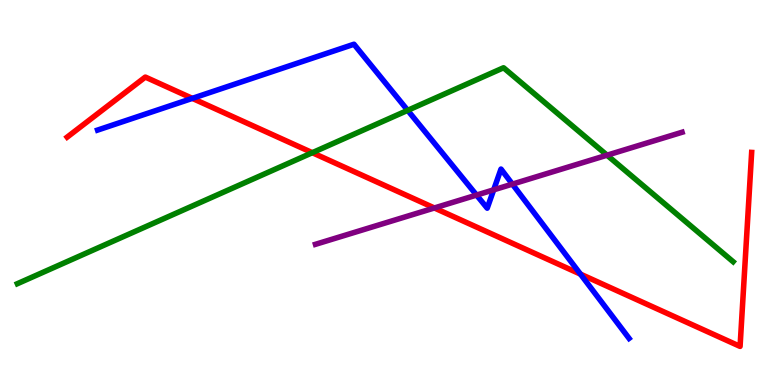[{'lines': ['blue', 'red'], 'intersections': [{'x': 2.48, 'y': 7.45}, {'x': 7.49, 'y': 2.88}]}, {'lines': ['green', 'red'], 'intersections': [{'x': 4.03, 'y': 6.03}]}, {'lines': ['purple', 'red'], 'intersections': [{'x': 5.6, 'y': 4.6}]}, {'lines': ['blue', 'green'], 'intersections': [{'x': 5.26, 'y': 7.13}]}, {'lines': ['blue', 'purple'], 'intersections': [{'x': 6.15, 'y': 4.93}, {'x': 6.37, 'y': 5.07}, {'x': 6.61, 'y': 5.22}]}, {'lines': ['green', 'purple'], 'intersections': [{'x': 7.83, 'y': 5.97}]}]